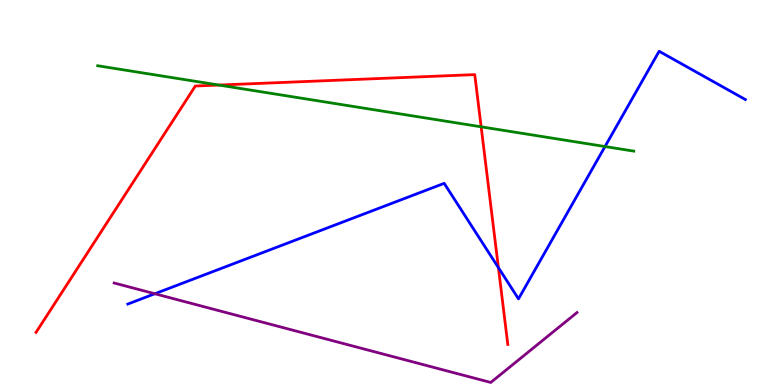[{'lines': ['blue', 'red'], 'intersections': [{'x': 6.43, 'y': 3.05}]}, {'lines': ['green', 'red'], 'intersections': [{'x': 2.82, 'y': 7.79}, {'x': 6.21, 'y': 6.71}]}, {'lines': ['purple', 'red'], 'intersections': []}, {'lines': ['blue', 'green'], 'intersections': [{'x': 7.81, 'y': 6.19}]}, {'lines': ['blue', 'purple'], 'intersections': [{'x': 2.0, 'y': 2.37}]}, {'lines': ['green', 'purple'], 'intersections': []}]